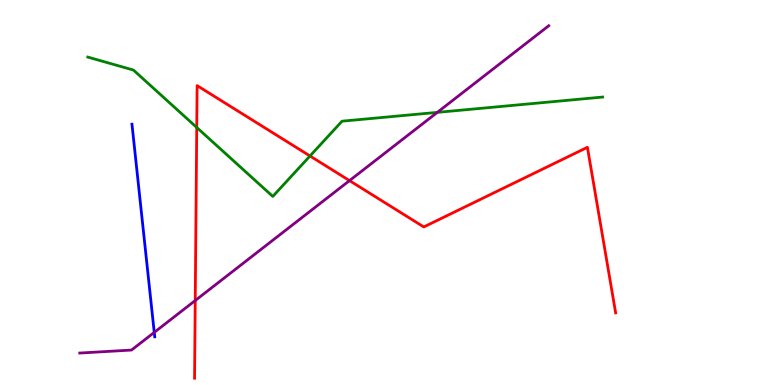[{'lines': ['blue', 'red'], 'intersections': []}, {'lines': ['green', 'red'], 'intersections': [{'x': 2.54, 'y': 6.69}, {'x': 4.0, 'y': 5.95}]}, {'lines': ['purple', 'red'], 'intersections': [{'x': 2.52, 'y': 2.19}, {'x': 4.51, 'y': 5.31}]}, {'lines': ['blue', 'green'], 'intersections': []}, {'lines': ['blue', 'purple'], 'intersections': [{'x': 1.99, 'y': 1.37}]}, {'lines': ['green', 'purple'], 'intersections': [{'x': 5.64, 'y': 7.08}]}]